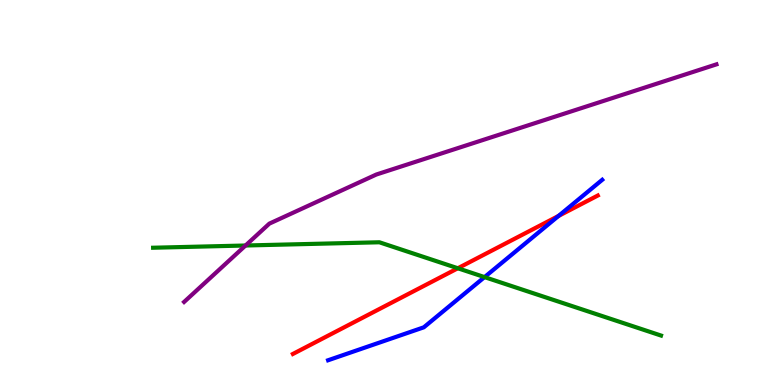[{'lines': ['blue', 'red'], 'intersections': [{'x': 7.21, 'y': 4.39}]}, {'lines': ['green', 'red'], 'intersections': [{'x': 5.91, 'y': 3.03}]}, {'lines': ['purple', 'red'], 'intersections': []}, {'lines': ['blue', 'green'], 'intersections': [{'x': 6.25, 'y': 2.8}]}, {'lines': ['blue', 'purple'], 'intersections': []}, {'lines': ['green', 'purple'], 'intersections': [{'x': 3.17, 'y': 3.62}]}]